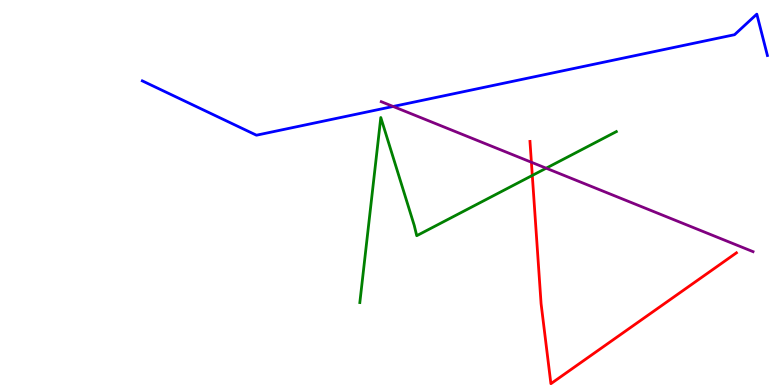[{'lines': ['blue', 'red'], 'intersections': []}, {'lines': ['green', 'red'], 'intersections': [{'x': 6.87, 'y': 5.44}]}, {'lines': ['purple', 'red'], 'intersections': [{'x': 6.86, 'y': 5.79}]}, {'lines': ['blue', 'green'], 'intersections': []}, {'lines': ['blue', 'purple'], 'intersections': [{'x': 5.07, 'y': 7.23}]}, {'lines': ['green', 'purple'], 'intersections': [{'x': 7.05, 'y': 5.63}]}]